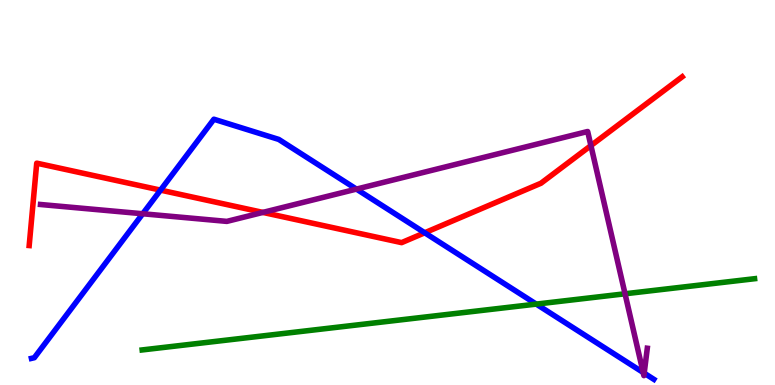[{'lines': ['blue', 'red'], 'intersections': [{'x': 2.07, 'y': 5.06}, {'x': 5.48, 'y': 3.95}]}, {'lines': ['green', 'red'], 'intersections': []}, {'lines': ['purple', 'red'], 'intersections': [{'x': 3.39, 'y': 4.48}, {'x': 7.62, 'y': 6.22}]}, {'lines': ['blue', 'green'], 'intersections': [{'x': 6.92, 'y': 2.1}]}, {'lines': ['blue', 'purple'], 'intersections': [{'x': 1.84, 'y': 4.45}, {'x': 4.6, 'y': 5.09}, {'x': 8.3, 'y': 0.325}, {'x': 8.31, 'y': 0.308}]}, {'lines': ['green', 'purple'], 'intersections': [{'x': 8.06, 'y': 2.37}]}]